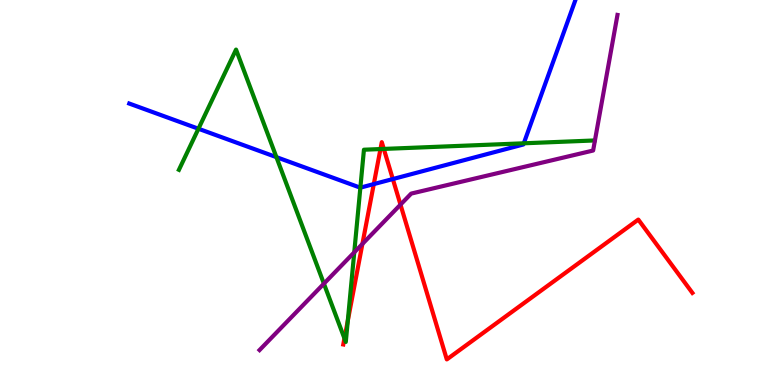[{'lines': ['blue', 'red'], 'intersections': [{'x': 4.82, 'y': 5.22}, {'x': 5.07, 'y': 5.35}]}, {'lines': ['green', 'red'], 'intersections': [{'x': 4.44, 'y': 1.21}, {'x': 4.49, 'y': 1.67}, {'x': 4.91, 'y': 6.13}, {'x': 4.95, 'y': 6.13}]}, {'lines': ['purple', 'red'], 'intersections': [{'x': 4.68, 'y': 3.66}, {'x': 5.17, 'y': 4.68}]}, {'lines': ['blue', 'green'], 'intersections': [{'x': 2.56, 'y': 6.66}, {'x': 3.57, 'y': 5.92}, {'x': 4.65, 'y': 5.13}, {'x': 6.76, 'y': 6.28}]}, {'lines': ['blue', 'purple'], 'intersections': []}, {'lines': ['green', 'purple'], 'intersections': [{'x': 4.18, 'y': 2.63}, {'x': 4.57, 'y': 3.45}]}]